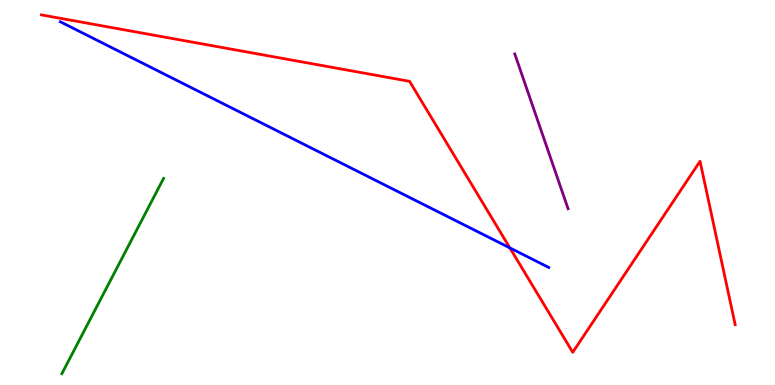[{'lines': ['blue', 'red'], 'intersections': [{'x': 6.58, 'y': 3.56}]}, {'lines': ['green', 'red'], 'intersections': []}, {'lines': ['purple', 'red'], 'intersections': []}, {'lines': ['blue', 'green'], 'intersections': []}, {'lines': ['blue', 'purple'], 'intersections': []}, {'lines': ['green', 'purple'], 'intersections': []}]